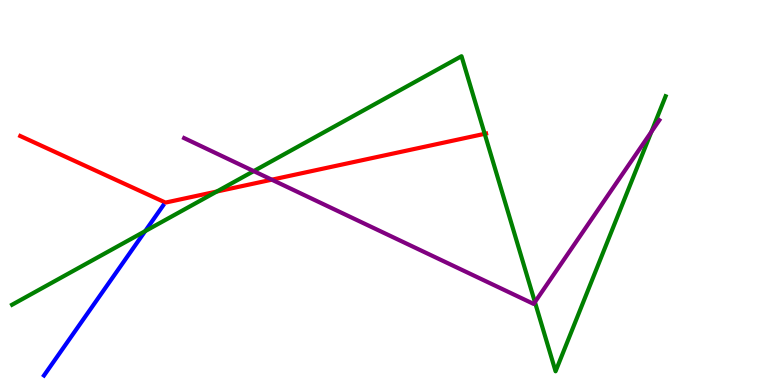[{'lines': ['blue', 'red'], 'intersections': []}, {'lines': ['green', 'red'], 'intersections': [{'x': 2.8, 'y': 5.03}, {'x': 6.25, 'y': 6.52}]}, {'lines': ['purple', 'red'], 'intersections': [{'x': 3.51, 'y': 5.33}]}, {'lines': ['blue', 'green'], 'intersections': [{'x': 1.87, 'y': 4.0}]}, {'lines': ['blue', 'purple'], 'intersections': []}, {'lines': ['green', 'purple'], 'intersections': [{'x': 3.27, 'y': 5.56}, {'x': 6.9, 'y': 2.15}, {'x': 8.41, 'y': 6.58}]}]